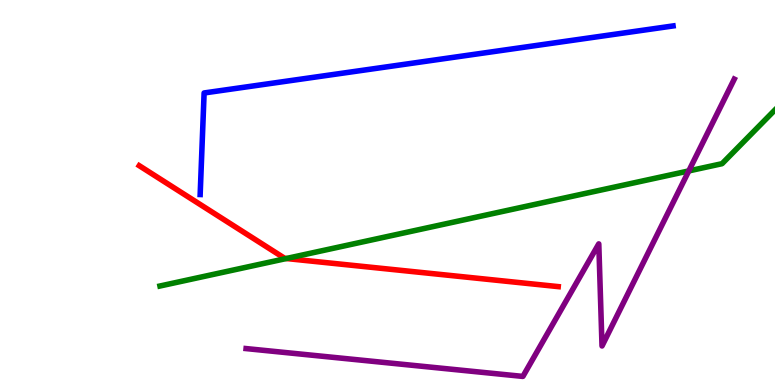[{'lines': ['blue', 'red'], 'intersections': []}, {'lines': ['green', 'red'], 'intersections': [{'x': 3.69, 'y': 3.29}]}, {'lines': ['purple', 'red'], 'intersections': []}, {'lines': ['blue', 'green'], 'intersections': []}, {'lines': ['blue', 'purple'], 'intersections': []}, {'lines': ['green', 'purple'], 'intersections': [{'x': 8.89, 'y': 5.56}]}]